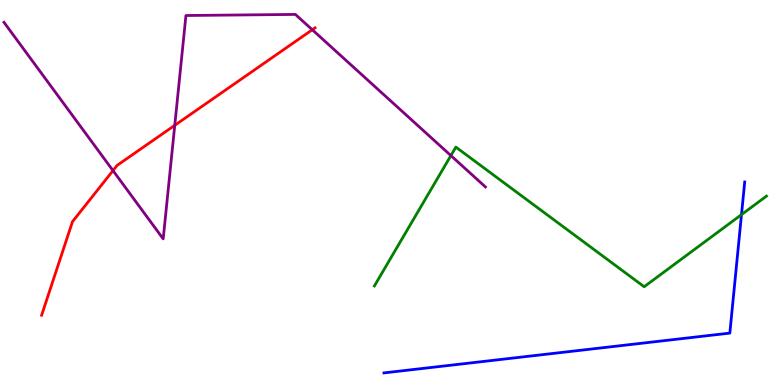[{'lines': ['blue', 'red'], 'intersections': []}, {'lines': ['green', 'red'], 'intersections': []}, {'lines': ['purple', 'red'], 'intersections': [{'x': 1.46, 'y': 5.57}, {'x': 2.25, 'y': 6.74}, {'x': 4.03, 'y': 9.23}]}, {'lines': ['blue', 'green'], 'intersections': [{'x': 9.57, 'y': 4.43}]}, {'lines': ['blue', 'purple'], 'intersections': []}, {'lines': ['green', 'purple'], 'intersections': [{'x': 5.82, 'y': 5.96}]}]